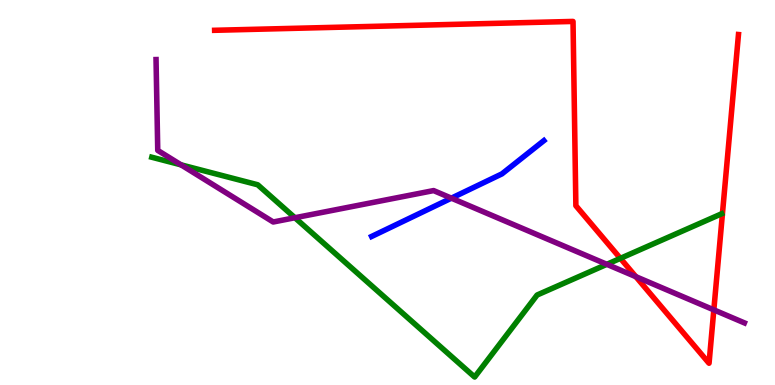[{'lines': ['blue', 'red'], 'intersections': []}, {'lines': ['green', 'red'], 'intersections': [{'x': 8.0, 'y': 3.29}]}, {'lines': ['purple', 'red'], 'intersections': [{'x': 8.2, 'y': 2.81}, {'x': 9.21, 'y': 1.95}]}, {'lines': ['blue', 'green'], 'intersections': []}, {'lines': ['blue', 'purple'], 'intersections': [{'x': 5.82, 'y': 4.85}]}, {'lines': ['green', 'purple'], 'intersections': [{'x': 2.34, 'y': 5.72}, {'x': 3.81, 'y': 4.34}, {'x': 7.83, 'y': 3.13}]}]